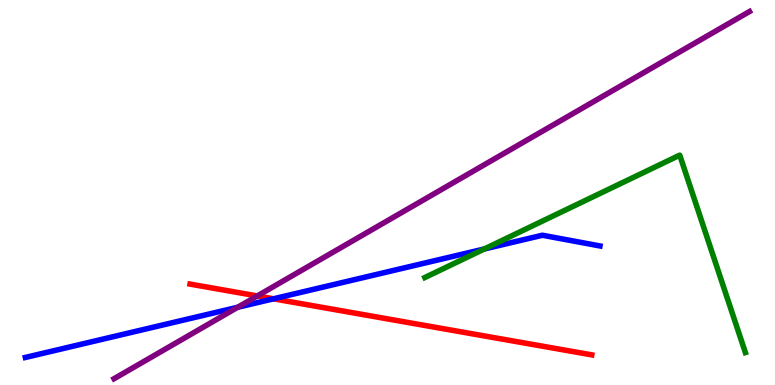[{'lines': ['blue', 'red'], 'intersections': [{'x': 3.53, 'y': 2.24}]}, {'lines': ['green', 'red'], 'intersections': []}, {'lines': ['purple', 'red'], 'intersections': [{'x': 3.32, 'y': 2.31}]}, {'lines': ['blue', 'green'], 'intersections': [{'x': 6.25, 'y': 3.53}]}, {'lines': ['blue', 'purple'], 'intersections': [{'x': 3.07, 'y': 2.02}]}, {'lines': ['green', 'purple'], 'intersections': []}]